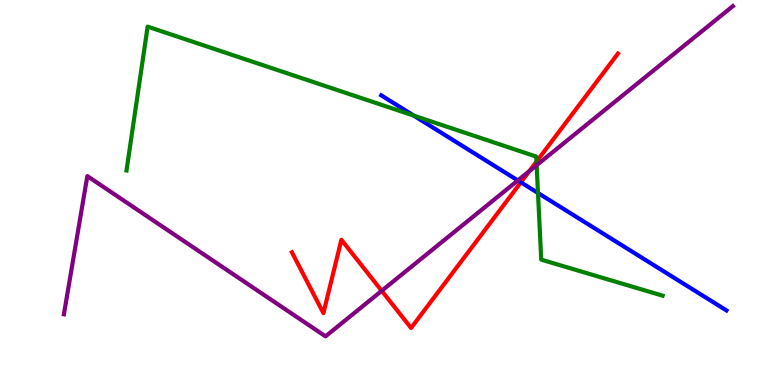[{'lines': ['blue', 'red'], 'intersections': [{'x': 6.72, 'y': 5.26}]}, {'lines': ['green', 'red'], 'intersections': [{'x': 6.92, 'y': 5.8}]}, {'lines': ['purple', 'red'], 'intersections': [{'x': 4.93, 'y': 2.45}, {'x': 6.83, 'y': 5.55}]}, {'lines': ['blue', 'green'], 'intersections': [{'x': 5.34, 'y': 7.0}, {'x': 6.94, 'y': 4.99}]}, {'lines': ['blue', 'purple'], 'intersections': [{'x': 6.68, 'y': 5.31}]}, {'lines': ['green', 'purple'], 'intersections': [{'x': 6.92, 'y': 5.71}]}]